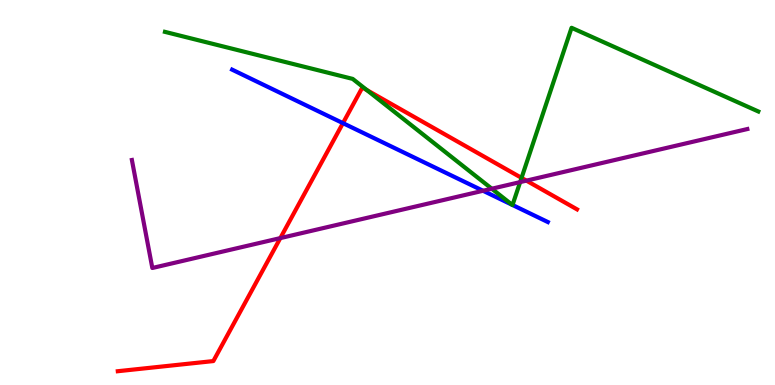[{'lines': ['blue', 'red'], 'intersections': [{'x': 4.43, 'y': 6.8}]}, {'lines': ['green', 'red'], 'intersections': [{'x': 4.73, 'y': 7.66}, {'x': 6.73, 'y': 5.38}]}, {'lines': ['purple', 'red'], 'intersections': [{'x': 3.62, 'y': 3.82}, {'x': 6.79, 'y': 5.31}]}, {'lines': ['blue', 'green'], 'intersections': [{'x': 6.61, 'y': 4.68}, {'x': 6.61, 'y': 4.68}]}, {'lines': ['blue', 'purple'], 'intersections': [{'x': 6.23, 'y': 5.05}]}, {'lines': ['green', 'purple'], 'intersections': [{'x': 6.35, 'y': 5.1}, {'x': 6.71, 'y': 5.27}]}]